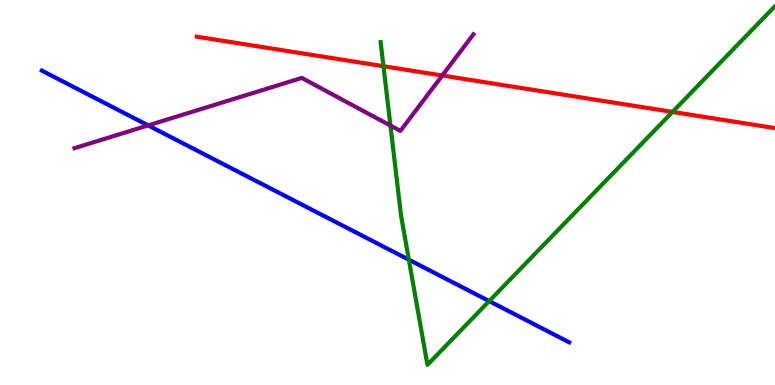[{'lines': ['blue', 'red'], 'intersections': []}, {'lines': ['green', 'red'], 'intersections': [{'x': 4.95, 'y': 8.28}, {'x': 8.68, 'y': 7.09}]}, {'lines': ['purple', 'red'], 'intersections': [{'x': 5.71, 'y': 8.04}]}, {'lines': ['blue', 'green'], 'intersections': [{'x': 5.28, 'y': 3.25}, {'x': 6.31, 'y': 2.18}]}, {'lines': ['blue', 'purple'], 'intersections': [{'x': 1.91, 'y': 6.74}]}, {'lines': ['green', 'purple'], 'intersections': [{'x': 5.04, 'y': 6.74}]}]